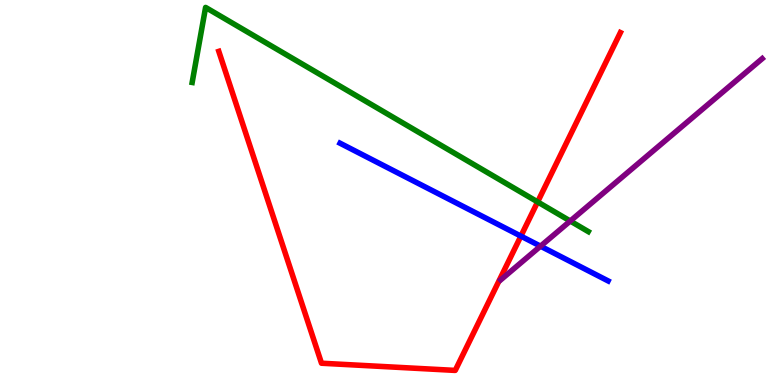[{'lines': ['blue', 'red'], 'intersections': [{'x': 6.72, 'y': 3.87}]}, {'lines': ['green', 'red'], 'intersections': [{'x': 6.94, 'y': 4.76}]}, {'lines': ['purple', 'red'], 'intersections': []}, {'lines': ['blue', 'green'], 'intersections': []}, {'lines': ['blue', 'purple'], 'intersections': [{'x': 6.97, 'y': 3.61}]}, {'lines': ['green', 'purple'], 'intersections': [{'x': 7.36, 'y': 4.26}]}]